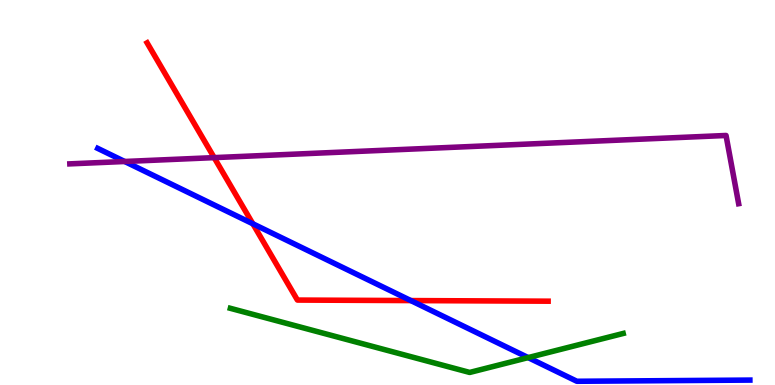[{'lines': ['blue', 'red'], 'intersections': [{'x': 3.26, 'y': 4.19}, {'x': 5.3, 'y': 2.19}]}, {'lines': ['green', 'red'], 'intersections': []}, {'lines': ['purple', 'red'], 'intersections': [{'x': 2.76, 'y': 5.91}]}, {'lines': ['blue', 'green'], 'intersections': [{'x': 6.81, 'y': 0.712}]}, {'lines': ['blue', 'purple'], 'intersections': [{'x': 1.61, 'y': 5.81}]}, {'lines': ['green', 'purple'], 'intersections': []}]